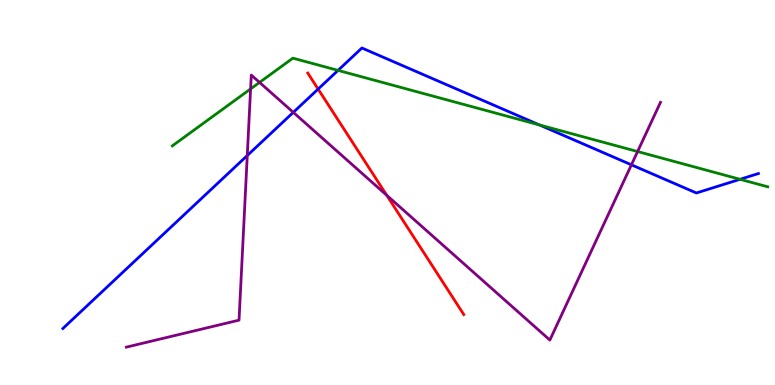[{'lines': ['blue', 'red'], 'intersections': [{'x': 4.1, 'y': 7.69}]}, {'lines': ['green', 'red'], 'intersections': []}, {'lines': ['purple', 'red'], 'intersections': [{'x': 4.99, 'y': 4.93}]}, {'lines': ['blue', 'green'], 'intersections': [{'x': 4.36, 'y': 8.17}, {'x': 6.96, 'y': 6.75}, {'x': 9.55, 'y': 5.34}]}, {'lines': ['blue', 'purple'], 'intersections': [{'x': 3.19, 'y': 5.96}, {'x': 3.78, 'y': 7.08}, {'x': 8.15, 'y': 5.72}]}, {'lines': ['green', 'purple'], 'intersections': [{'x': 3.23, 'y': 7.69}, {'x': 3.35, 'y': 7.86}, {'x': 8.23, 'y': 6.06}]}]